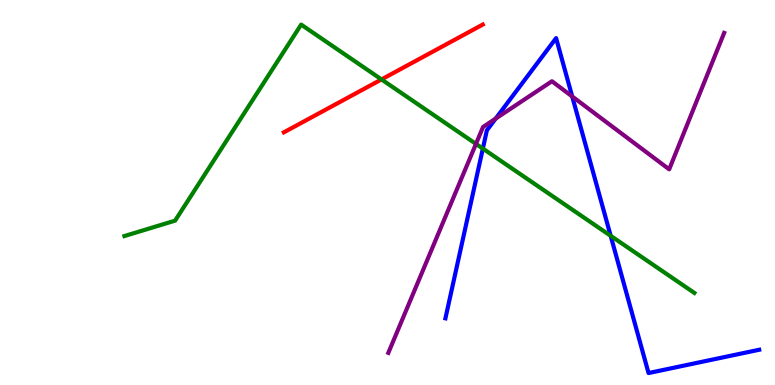[{'lines': ['blue', 'red'], 'intersections': []}, {'lines': ['green', 'red'], 'intersections': [{'x': 4.92, 'y': 7.94}]}, {'lines': ['purple', 'red'], 'intersections': []}, {'lines': ['blue', 'green'], 'intersections': [{'x': 6.23, 'y': 6.14}, {'x': 7.88, 'y': 3.88}]}, {'lines': ['blue', 'purple'], 'intersections': [{'x': 6.4, 'y': 6.92}, {'x': 7.38, 'y': 7.49}]}, {'lines': ['green', 'purple'], 'intersections': [{'x': 6.14, 'y': 6.26}]}]